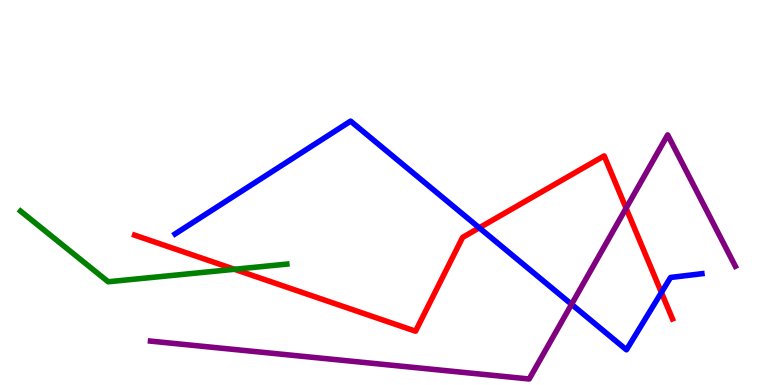[{'lines': ['blue', 'red'], 'intersections': [{'x': 6.18, 'y': 4.08}, {'x': 8.53, 'y': 2.4}]}, {'lines': ['green', 'red'], 'intersections': [{'x': 3.03, 'y': 3.01}]}, {'lines': ['purple', 'red'], 'intersections': [{'x': 8.08, 'y': 4.59}]}, {'lines': ['blue', 'green'], 'intersections': []}, {'lines': ['blue', 'purple'], 'intersections': [{'x': 7.37, 'y': 2.1}]}, {'lines': ['green', 'purple'], 'intersections': []}]